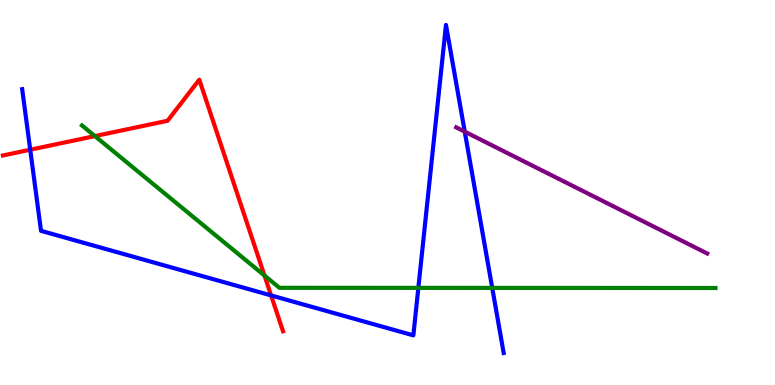[{'lines': ['blue', 'red'], 'intersections': [{'x': 0.39, 'y': 6.11}, {'x': 3.5, 'y': 2.33}]}, {'lines': ['green', 'red'], 'intersections': [{'x': 1.22, 'y': 6.47}, {'x': 3.41, 'y': 2.84}]}, {'lines': ['purple', 'red'], 'intersections': []}, {'lines': ['blue', 'green'], 'intersections': [{'x': 5.4, 'y': 2.52}, {'x': 6.35, 'y': 2.52}]}, {'lines': ['blue', 'purple'], 'intersections': [{'x': 6.0, 'y': 6.58}]}, {'lines': ['green', 'purple'], 'intersections': []}]